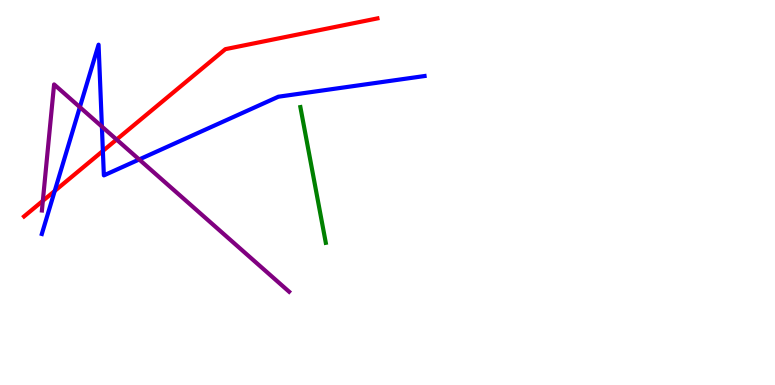[{'lines': ['blue', 'red'], 'intersections': [{'x': 0.706, 'y': 5.04}, {'x': 1.33, 'y': 6.08}]}, {'lines': ['green', 'red'], 'intersections': []}, {'lines': ['purple', 'red'], 'intersections': [{'x': 0.553, 'y': 4.78}, {'x': 1.5, 'y': 6.38}]}, {'lines': ['blue', 'green'], 'intersections': []}, {'lines': ['blue', 'purple'], 'intersections': [{'x': 1.03, 'y': 7.22}, {'x': 1.31, 'y': 6.71}, {'x': 1.8, 'y': 5.86}]}, {'lines': ['green', 'purple'], 'intersections': []}]